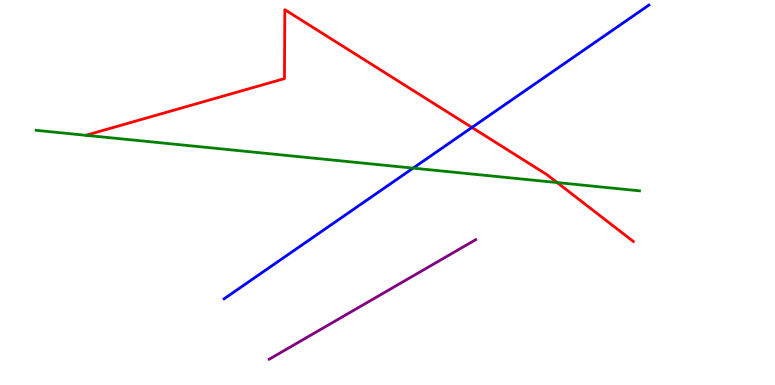[{'lines': ['blue', 'red'], 'intersections': [{'x': 6.09, 'y': 6.69}]}, {'lines': ['green', 'red'], 'intersections': [{'x': 7.19, 'y': 5.26}]}, {'lines': ['purple', 'red'], 'intersections': []}, {'lines': ['blue', 'green'], 'intersections': [{'x': 5.33, 'y': 5.63}]}, {'lines': ['blue', 'purple'], 'intersections': []}, {'lines': ['green', 'purple'], 'intersections': []}]